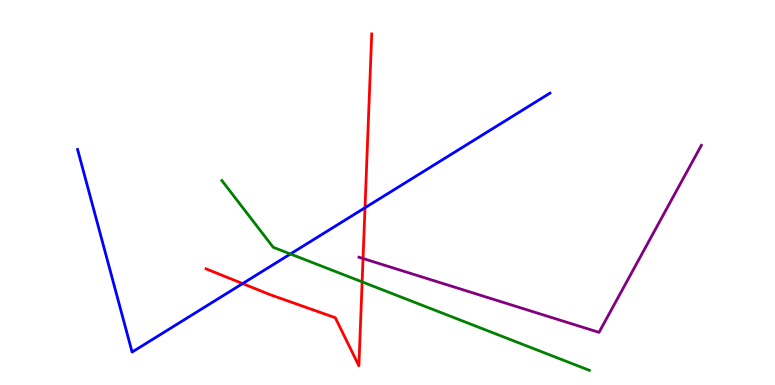[{'lines': ['blue', 'red'], 'intersections': [{'x': 3.13, 'y': 2.63}, {'x': 4.71, 'y': 4.6}]}, {'lines': ['green', 'red'], 'intersections': [{'x': 4.67, 'y': 2.68}]}, {'lines': ['purple', 'red'], 'intersections': [{'x': 4.68, 'y': 3.29}]}, {'lines': ['blue', 'green'], 'intersections': [{'x': 3.75, 'y': 3.4}]}, {'lines': ['blue', 'purple'], 'intersections': []}, {'lines': ['green', 'purple'], 'intersections': []}]